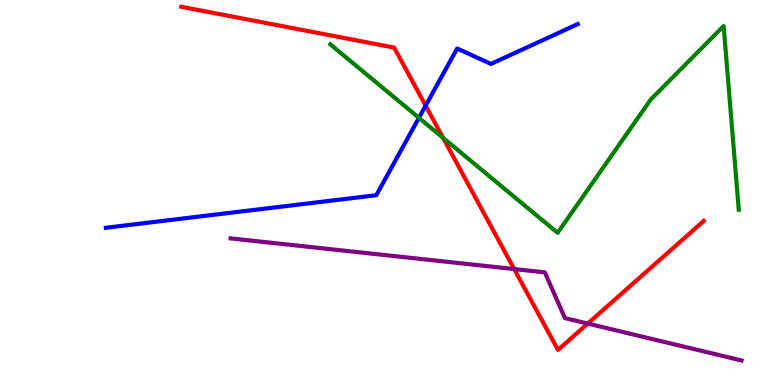[{'lines': ['blue', 'red'], 'intersections': [{'x': 5.49, 'y': 7.26}]}, {'lines': ['green', 'red'], 'intersections': [{'x': 5.72, 'y': 6.42}]}, {'lines': ['purple', 'red'], 'intersections': [{'x': 6.63, 'y': 3.01}, {'x': 7.58, 'y': 1.6}]}, {'lines': ['blue', 'green'], 'intersections': [{'x': 5.41, 'y': 6.94}]}, {'lines': ['blue', 'purple'], 'intersections': []}, {'lines': ['green', 'purple'], 'intersections': []}]